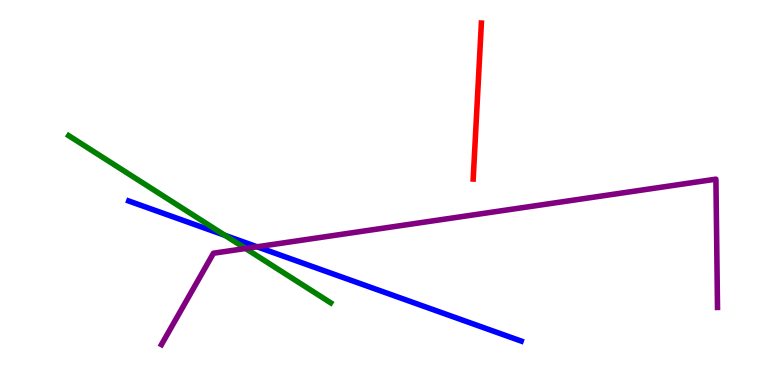[{'lines': ['blue', 'red'], 'intersections': []}, {'lines': ['green', 'red'], 'intersections': []}, {'lines': ['purple', 'red'], 'intersections': []}, {'lines': ['blue', 'green'], 'intersections': [{'x': 2.9, 'y': 3.89}]}, {'lines': ['blue', 'purple'], 'intersections': [{'x': 3.32, 'y': 3.59}]}, {'lines': ['green', 'purple'], 'intersections': [{'x': 3.17, 'y': 3.55}]}]